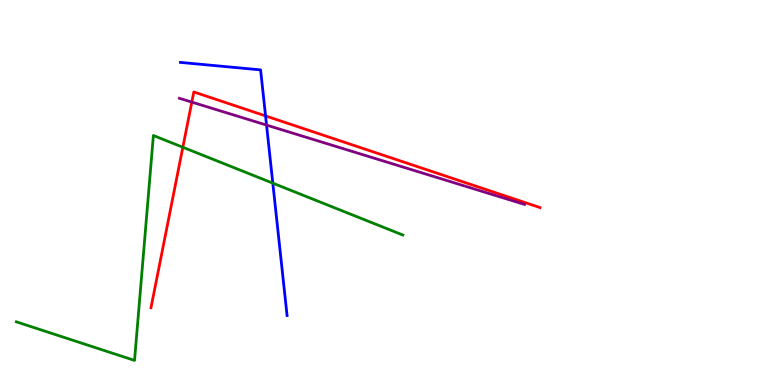[{'lines': ['blue', 'red'], 'intersections': [{'x': 3.43, 'y': 6.99}]}, {'lines': ['green', 'red'], 'intersections': [{'x': 2.36, 'y': 6.18}]}, {'lines': ['purple', 'red'], 'intersections': [{'x': 2.47, 'y': 7.35}]}, {'lines': ['blue', 'green'], 'intersections': [{'x': 3.52, 'y': 5.24}]}, {'lines': ['blue', 'purple'], 'intersections': [{'x': 3.44, 'y': 6.75}]}, {'lines': ['green', 'purple'], 'intersections': []}]